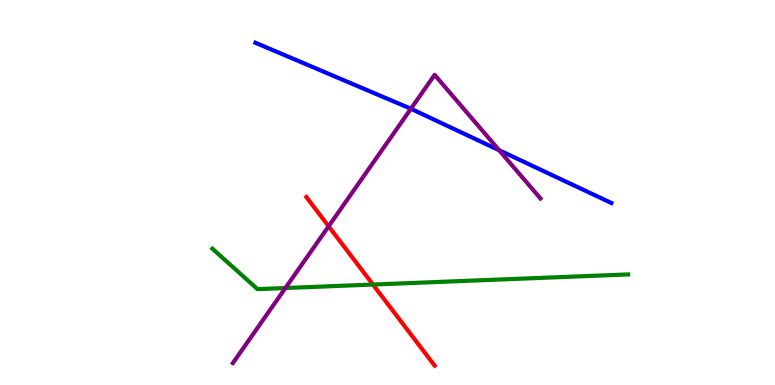[{'lines': ['blue', 'red'], 'intersections': []}, {'lines': ['green', 'red'], 'intersections': [{'x': 4.81, 'y': 2.61}]}, {'lines': ['purple', 'red'], 'intersections': [{'x': 4.24, 'y': 4.12}]}, {'lines': ['blue', 'green'], 'intersections': []}, {'lines': ['blue', 'purple'], 'intersections': [{'x': 5.3, 'y': 7.18}, {'x': 6.44, 'y': 6.1}]}, {'lines': ['green', 'purple'], 'intersections': [{'x': 3.68, 'y': 2.52}]}]